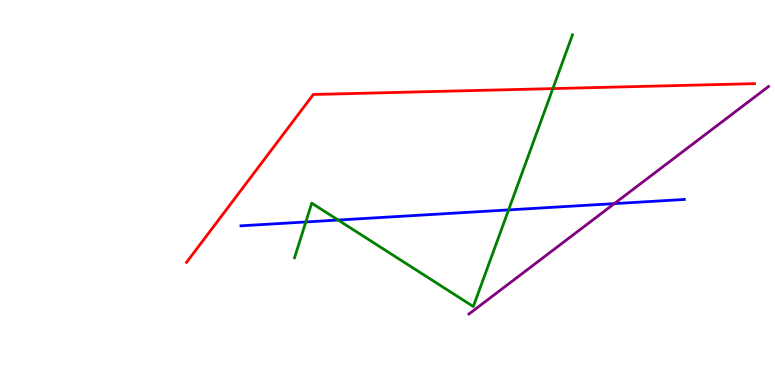[{'lines': ['blue', 'red'], 'intersections': []}, {'lines': ['green', 'red'], 'intersections': [{'x': 7.13, 'y': 7.7}]}, {'lines': ['purple', 'red'], 'intersections': []}, {'lines': ['blue', 'green'], 'intersections': [{'x': 3.95, 'y': 4.23}, {'x': 4.36, 'y': 4.28}, {'x': 6.56, 'y': 4.55}]}, {'lines': ['blue', 'purple'], 'intersections': [{'x': 7.93, 'y': 4.71}]}, {'lines': ['green', 'purple'], 'intersections': []}]